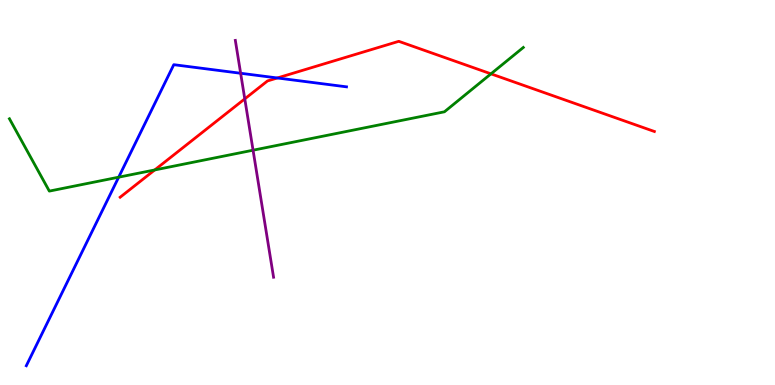[{'lines': ['blue', 'red'], 'intersections': [{'x': 3.58, 'y': 7.97}]}, {'lines': ['green', 'red'], 'intersections': [{'x': 2.0, 'y': 5.59}, {'x': 6.34, 'y': 8.08}]}, {'lines': ['purple', 'red'], 'intersections': [{'x': 3.16, 'y': 7.43}]}, {'lines': ['blue', 'green'], 'intersections': [{'x': 1.53, 'y': 5.4}]}, {'lines': ['blue', 'purple'], 'intersections': [{'x': 3.11, 'y': 8.1}]}, {'lines': ['green', 'purple'], 'intersections': [{'x': 3.27, 'y': 6.1}]}]